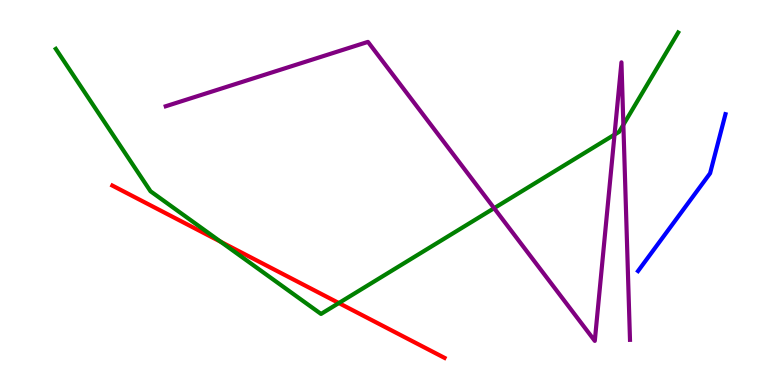[{'lines': ['blue', 'red'], 'intersections': []}, {'lines': ['green', 'red'], 'intersections': [{'x': 2.85, 'y': 3.72}, {'x': 4.37, 'y': 2.13}]}, {'lines': ['purple', 'red'], 'intersections': []}, {'lines': ['blue', 'green'], 'intersections': []}, {'lines': ['blue', 'purple'], 'intersections': []}, {'lines': ['green', 'purple'], 'intersections': [{'x': 6.38, 'y': 4.59}, {'x': 7.93, 'y': 6.5}, {'x': 8.04, 'y': 6.76}]}]